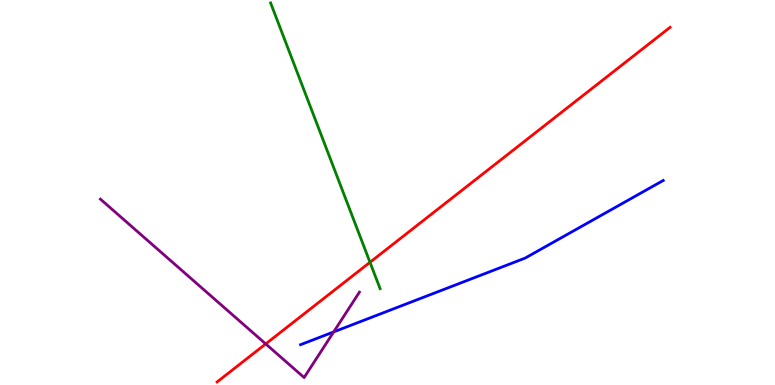[{'lines': ['blue', 'red'], 'intersections': []}, {'lines': ['green', 'red'], 'intersections': [{'x': 4.77, 'y': 3.19}]}, {'lines': ['purple', 'red'], 'intersections': [{'x': 3.43, 'y': 1.07}]}, {'lines': ['blue', 'green'], 'intersections': []}, {'lines': ['blue', 'purple'], 'intersections': [{'x': 4.31, 'y': 1.38}]}, {'lines': ['green', 'purple'], 'intersections': []}]